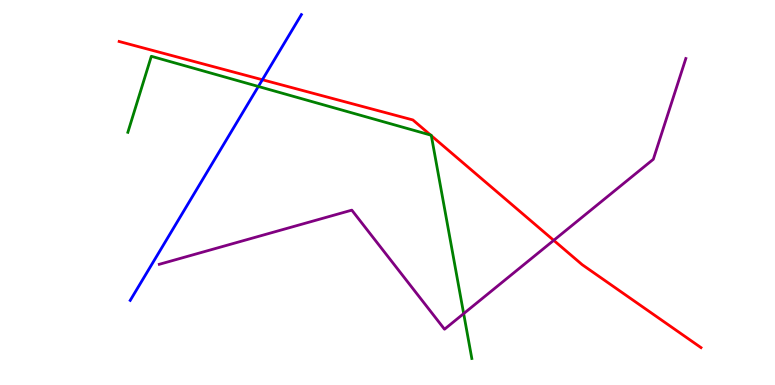[{'lines': ['blue', 'red'], 'intersections': [{'x': 3.39, 'y': 7.93}]}, {'lines': ['green', 'red'], 'intersections': [{'x': 5.56, 'y': 6.49}, {'x': 5.57, 'y': 6.47}]}, {'lines': ['purple', 'red'], 'intersections': [{'x': 7.14, 'y': 3.76}]}, {'lines': ['blue', 'green'], 'intersections': [{'x': 3.33, 'y': 7.75}]}, {'lines': ['blue', 'purple'], 'intersections': []}, {'lines': ['green', 'purple'], 'intersections': [{'x': 5.98, 'y': 1.85}]}]